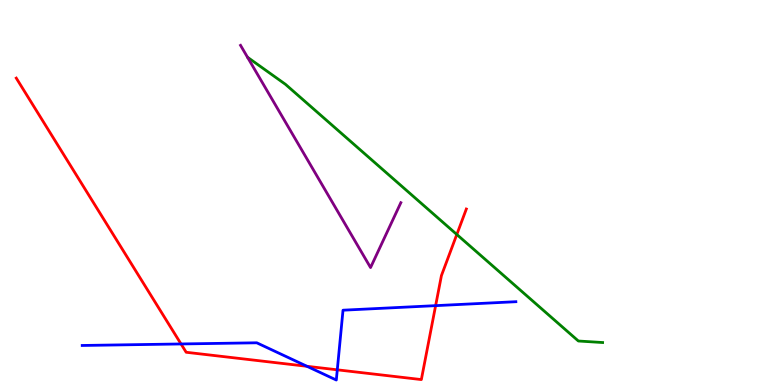[{'lines': ['blue', 'red'], 'intersections': [{'x': 2.34, 'y': 1.07}, {'x': 3.96, 'y': 0.486}, {'x': 4.35, 'y': 0.394}, {'x': 5.62, 'y': 2.06}]}, {'lines': ['green', 'red'], 'intersections': [{'x': 5.89, 'y': 3.91}]}, {'lines': ['purple', 'red'], 'intersections': []}, {'lines': ['blue', 'green'], 'intersections': []}, {'lines': ['blue', 'purple'], 'intersections': []}, {'lines': ['green', 'purple'], 'intersections': []}]